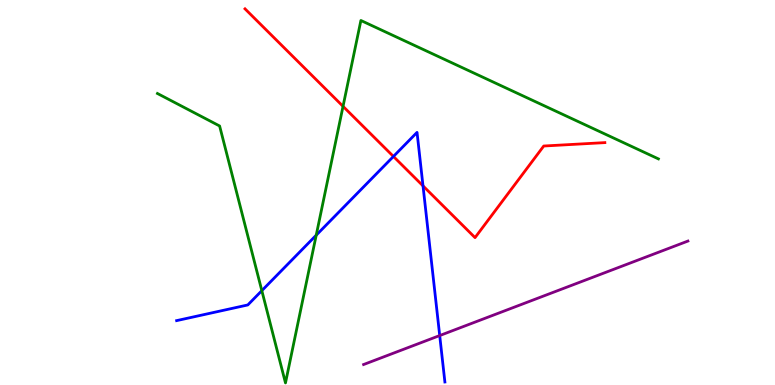[{'lines': ['blue', 'red'], 'intersections': [{'x': 5.08, 'y': 5.94}, {'x': 5.46, 'y': 5.17}]}, {'lines': ['green', 'red'], 'intersections': [{'x': 4.43, 'y': 7.24}]}, {'lines': ['purple', 'red'], 'intersections': []}, {'lines': ['blue', 'green'], 'intersections': [{'x': 3.38, 'y': 2.45}, {'x': 4.08, 'y': 3.89}]}, {'lines': ['blue', 'purple'], 'intersections': [{'x': 5.67, 'y': 1.28}]}, {'lines': ['green', 'purple'], 'intersections': []}]